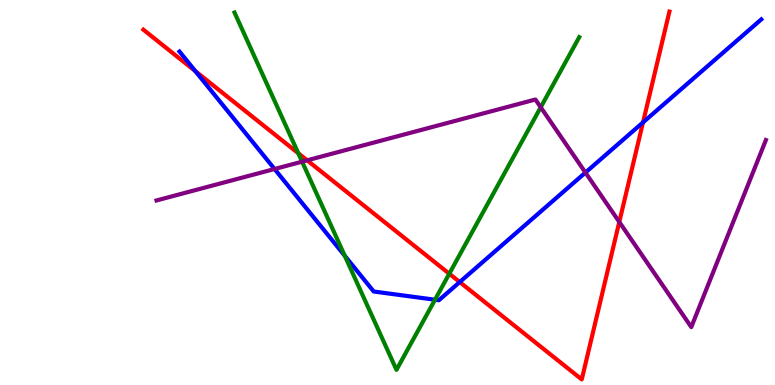[{'lines': ['blue', 'red'], 'intersections': [{'x': 2.52, 'y': 8.15}, {'x': 5.93, 'y': 2.67}, {'x': 8.3, 'y': 6.82}]}, {'lines': ['green', 'red'], 'intersections': [{'x': 3.85, 'y': 6.02}, {'x': 5.8, 'y': 2.89}]}, {'lines': ['purple', 'red'], 'intersections': [{'x': 3.96, 'y': 5.84}, {'x': 7.99, 'y': 4.23}]}, {'lines': ['blue', 'green'], 'intersections': [{'x': 4.45, 'y': 3.36}, {'x': 5.61, 'y': 2.21}]}, {'lines': ['blue', 'purple'], 'intersections': [{'x': 3.54, 'y': 5.61}, {'x': 7.55, 'y': 5.52}]}, {'lines': ['green', 'purple'], 'intersections': [{'x': 3.9, 'y': 5.8}, {'x': 6.98, 'y': 7.21}]}]